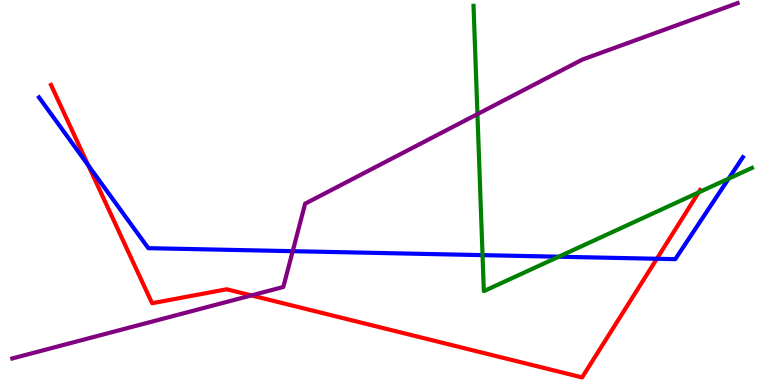[{'lines': ['blue', 'red'], 'intersections': [{'x': 1.14, 'y': 5.71}, {'x': 8.48, 'y': 3.28}]}, {'lines': ['green', 'red'], 'intersections': [{'x': 9.01, 'y': 5.0}]}, {'lines': ['purple', 'red'], 'intersections': [{'x': 3.24, 'y': 2.33}]}, {'lines': ['blue', 'green'], 'intersections': [{'x': 6.23, 'y': 3.37}, {'x': 7.21, 'y': 3.33}, {'x': 9.4, 'y': 5.36}]}, {'lines': ['blue', 'purple'], 'intersections': [{'x': 3.78, 'y': 3.48}]}, {'lines': ['green', 'purple'], 'intersections': [{'x': 6.16, 'y': 7.04}]}]